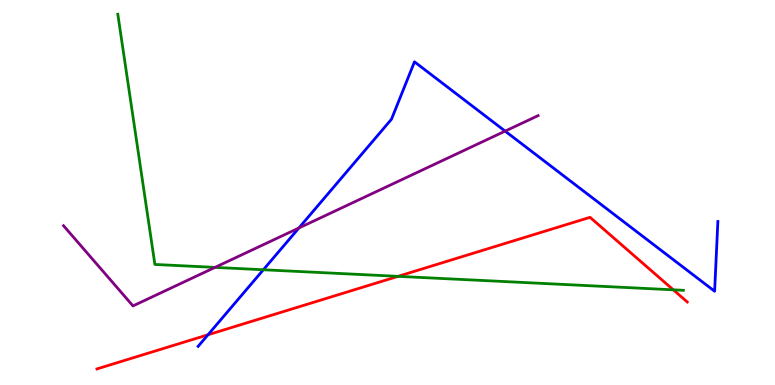[{'lines': ['blue', 'red'], 'intersections': [{'x': 2.68, 'y': 1.3}]}, {'lines': ['green', 'red'], 'intersections': [{'x': 5.14, 'y': 2.82}, {'x': 8.69, 'y': 2.47}]}, {'lines': ['purple', 'red'], 'intersections': []}, {'lines': ['blue', 'green'], 'intersections': [{'x': 3.4, 'y': 2.99}]}, {'lines': ['blue', 'purple'], 'intersections': [{'x': 3.86, 'y': 4.08}, {'x': 6.52, 'y': 6.59}]}, {'lines': ['green', 'purple'], 'intersections': [{'x': 2.77, 'y': 3.05}]}]